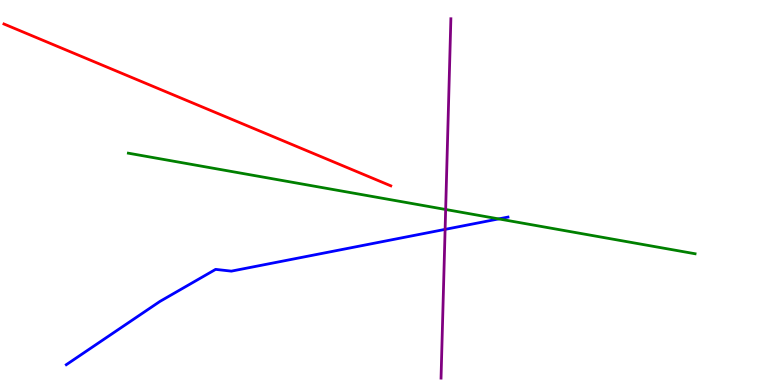[{'lines': ['blue', 'red'], 'intersections': []}, {'lines': ['green', 'red'], 'intersections': []}, {'lines': ['purple', 'red'], 'intersections': []}, {'lines': ['blue', 'green'], 'intersections': [{'x': 6.43, 'y': 4.31}]}, {'lines': ['blue', 'purple'], 'intersections': [{'x': 5.74, 'y': 4.04}]}, {'lines': ['green', 'purple'], 'intersections': [{'x': 5.75, 'y': 4.56}]}]